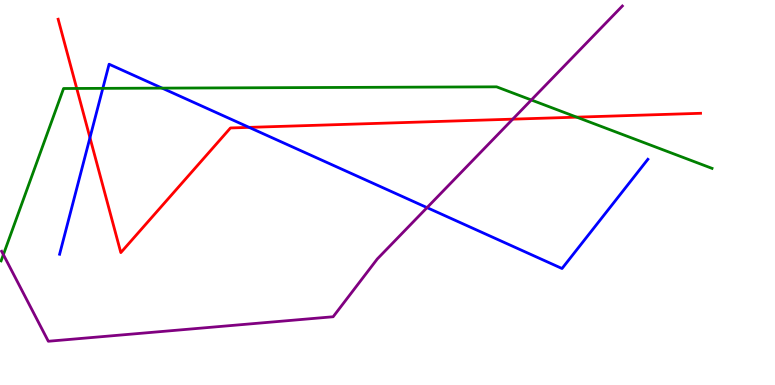[{'lines': ['blue', 'red'], 'intersections': [{'x': 1.16, 'y': 6.42}, {'x': 3.21, 'y': 6.69}]}, {'lines': ['green', 'red'], 'intersections': [{'x': 0.99, 'y': 7.7}, {'x': 7.44, 'y': 6.96}]}, {'lines': ['purple', 'red'], 'intersections': [{'x': 6.62, 'y': 6.91}]}, {'lines': ['blue', 'green'], 'intersections': [{'x': 1.33, 'y': 7.7}, {'x': 2.09, 'y': 7.71}]}, {'lines': ['blue', 'purple'], 'intersections': [{'x': 5.51, 'y': 4.61}]}, {'lines': ['green', 'purple'], 'intersections': [{'x': 0.0434, 'y': 3.39}, {'x': 6.86, 'y': 7.4}]}]